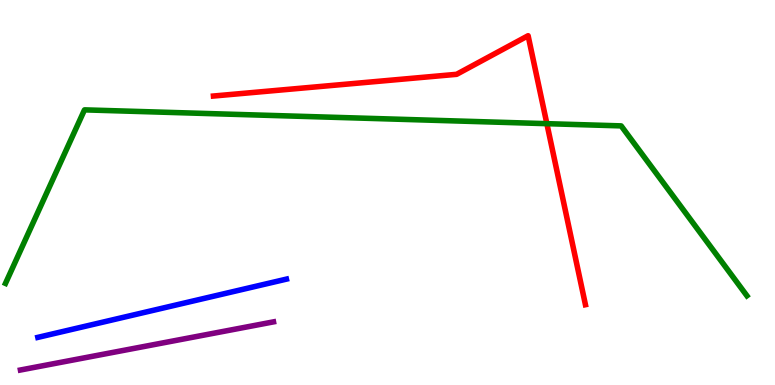[{'lines': ['blue', 'red'], 'intersections': []}, {'lines': ['green', 'red'], 'intersections': [{'x': 7.06, 'y': 6.79}]}, {'lines': ['purple', 'red'], 'intersections': []}, {'lines': ['blue', 'green'], 'intersections': []}, {'lines': ['blue', 'purple'], 'intersections': []}, {'lines': ['green', 'purple'], 'intersections': []}]